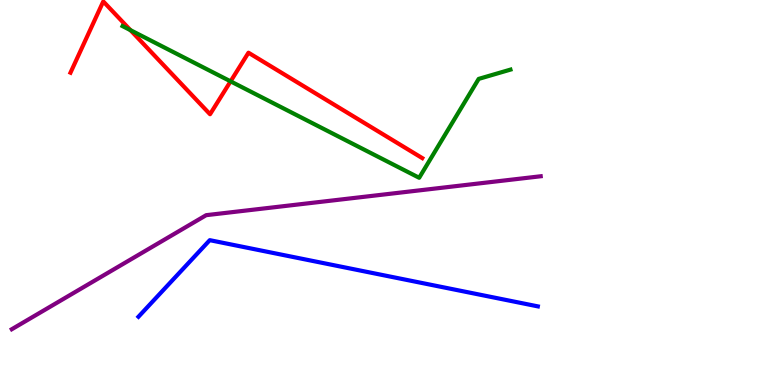[{'lines': ['blue', 'red'], 'intersections': []}, {'lines': ['green', 'red'], 'intersections': [{'x': 1.68, 'y': 9.22}, {'x': 2.98, 'y': 7.89}]}, {'lines': ['purple', 'red'], 'intersections': []}, {'lines': ['blue', 'green'], 'intersections': []}, {'lines': ['blue', 'purple'], 'intersections': []}, {'lines': ['green', 'purple'], 'intersections': []}]